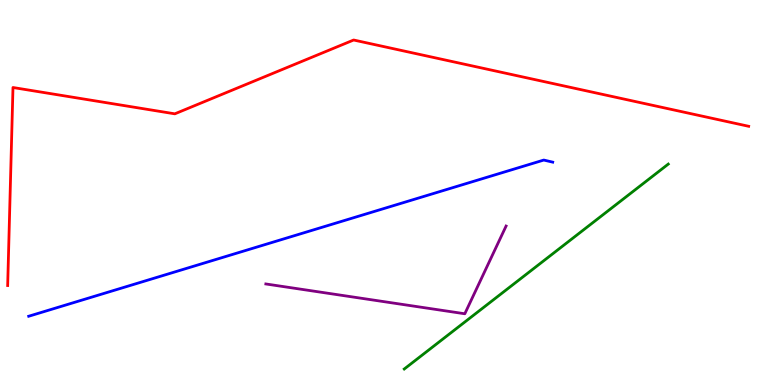[{'lines': ['blue', 'red'], 'intersections': []}, {'lines': ['green', 'red'], 'intersections': []}, {'lines': ['purple', 'red'], 'intersections': []}, {'lines': ['blue', 'green'], 'intersections': []}, {'lines': ['blue', 'purple'], 'intersections': []}, {'lines': ['green', 'purple'], 'intersections': []}]